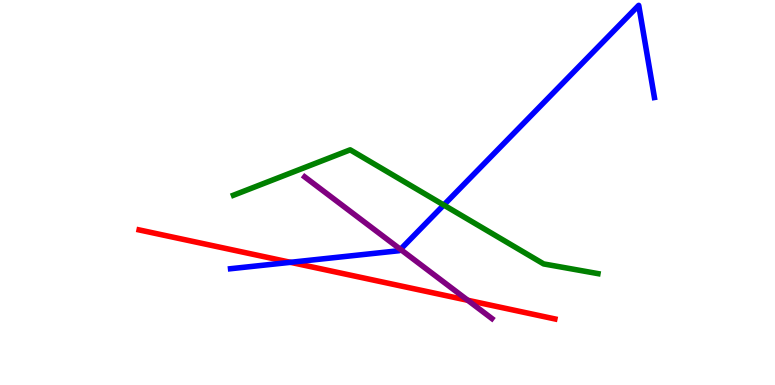[{'lines': ['blue', 'red'], 'intersections': [{'x': 3.75, 'y': 3.19}]}, {'lines': ['green', 'red'], 'intersections': []}, {'lines': ['purple', 'red'], 'intersections': [{'x': 6.04, 'y': 2.2}]}, {'lines': ['blue', 'green'], 'intersections': [{'x': 5.73, 'y': 4.67}]}, {'lines': ['blue', 'purple'], 'intersections': [{'x': 5.17, 'y': 3.52}]}, {'lines': ['green', 'purple'], 'intersections': []}]